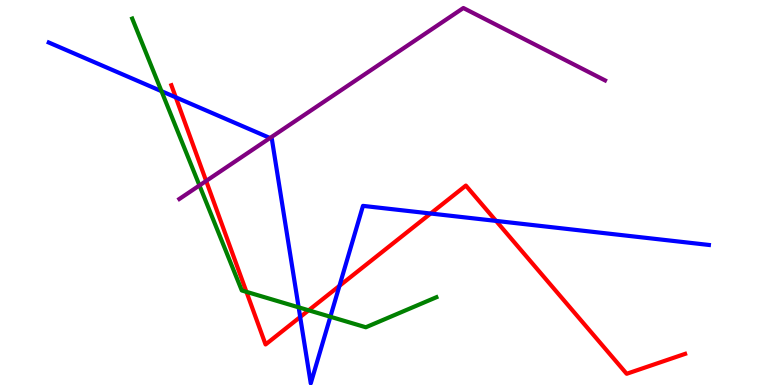[{'lines': ['blue', 'red'], 'intersections': [{'x': 2.27, 'y': 7.47}, {'x': 3.87, 'y': 1.77}, {'x': 4.38, 'y': 2.57}, {'x': 5.56, 'y': 4.45}, {'x': 6.4, 'y': 4.26}]}, {'lines': ['green', 'red'], 'intersections': [{'x': 3.18, 'y': 2.42}, {'x': 3.98, 'y': 1.94}]}, {'lines': ['purple', 'red'], 'intersections': [{'x': 2.66, 'y': 5.3}]}, {'lines': ['blue', 'green'], 'intersections': [{'x': 2.08, 'y': 7.63}, {'x': 3.85, 'y': 2.02}, {'x': 4.26, 'y': 1.77}]}, {'lines': ['blue', 'purple'], 'intersections': [{'x': 3.48, 'y': 6.42}]}, {'lines': ['green', 'purple'], 'intersections': [{'x': 2.57, 'y': 5.18}]}]